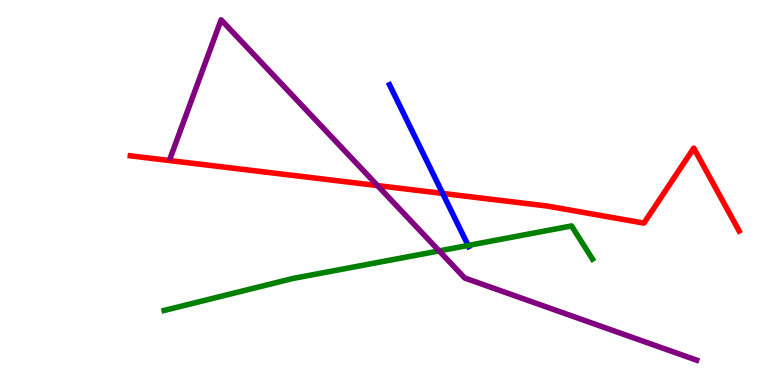[{'lines': ['blue', 'red'], 'intersections': [{'x': 5.71, 'y': 4.98}]}, {'lines': ['green', 'red'], 'intersections': []}, {'lines': ['purple', 'red'], 'intersections': [{'x': 4.87, 'y': 5.18}]}, {'lines': ['blue', 'green'], 'intersections': [{'x': 6.04, 'y': 3.62}]}, {'lines': ['blue', 'purple'], 'intersections': []}, {'lines': ['green', 'purple'], 'intersections': [{'x': 5.67, 'y': 3.48}]}]